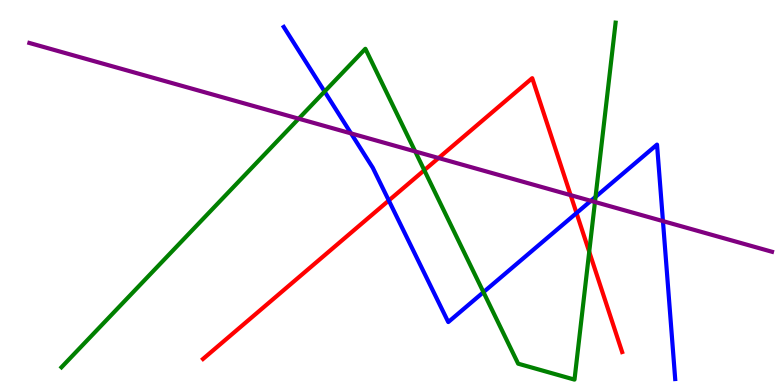[{'lines': ['blue', 'red'], 'intersections': [{'x': 5.02, 'y': 4.79}, {'x': 7.44, 'y': 4.47}]}, {'lines': ['green', 'red'], 'intersections': [{'x': 5.47, 'y': 5.58}, {'x': 7.6, 'y': 3.46}]}, {'lines': ['purple', 'red'], 'intersections': [{'x': 5.66, 'y': 5.9}, {'x': 7.36, 'y': 4.93}]}, {'lines': ['blue', 'green'], 'intersections': [{'x': 4.19, 'y': 7.62}, {'x': 6.24, 'y': 2.41}, {'x': 7.68, 'y': 4.89}]}, {'lines': ['blue', 'purple'], 'intersections': [{'x': 4.53, 'y': 6.53}, {'x': 7.62, 'y': 4.78}, {'x': 8.55, 'y': 4.26}]}, {'lines': ['green', 'purple'], 'intersections': [{'x': 3.85, 'y': 6.92}, {'x': 5.36, 'y': 6.07}, {'x': 7.68, 'y': 4.75}]}]